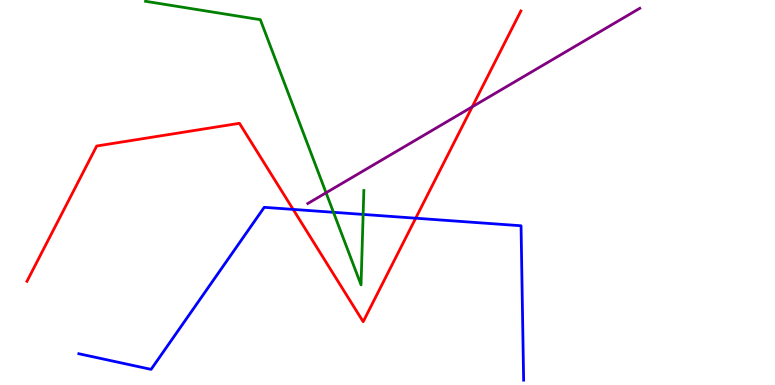[{'lines': ['blue', 'red'], 'intersections': [{'x': 3.78, 'y': 4.56}, {'x': 5.36, 'y': 4.33}]}, {'lines': ['green', 'red'], 'intersections': []}, {'lines': ['purple', 'red'], 'intersections': [{'x': 6.09, 'y': 7.23}]}, {'lines': ['blue', 'green'], 'intersections': [{'x': 4.3, 'y': 4.49}, {'x': 4.69, 'y': 4.43}]}, {'lines': ['blue', 'purple'], 'intersections': []}, {'lines': ['green', 'purple'], 'intersections': [{'x': 4.21, 'y': 4.99}]}]